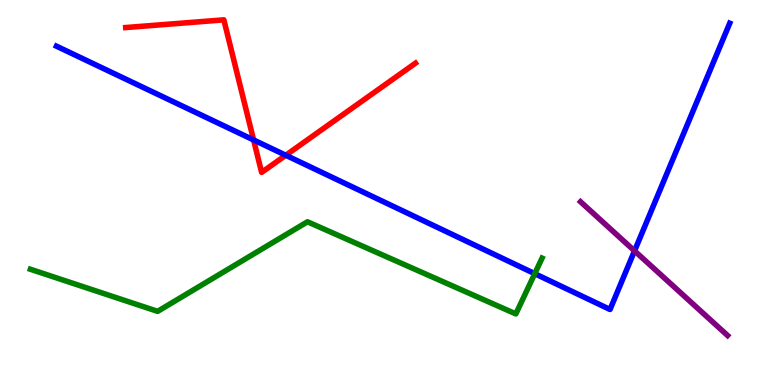[{'lines': ['blue', 'red'], 'intersections': [{'x': 3.27, 'y': 6.37}, {'x': 3.69, 'y': 5.97}]}, {'lines': ['green', 'red'], 'intersections': []}, {'lines': ['purple', 'red'], 'intersections': []}, {'lines': ['blue', 'green'], 'intersections': [{'x': 6.9, 'y': 2.89}]}, {'lines': ['blue', 'purple'], 'intersections': [{'x': 8.19, 'y': 3.48}]}, {'lines': ['green', 'purple'], 'intersections': []}]